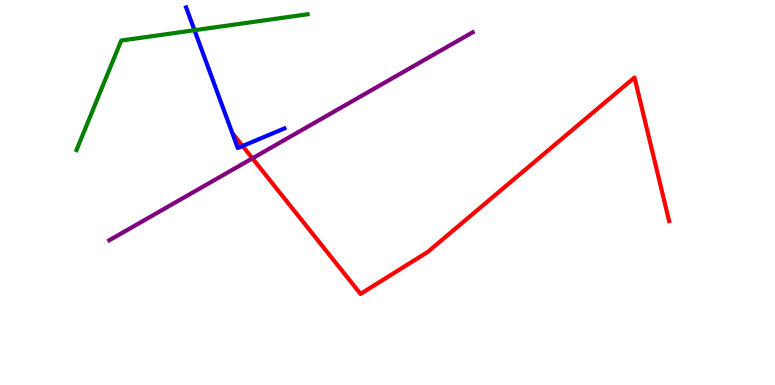[{'lines': ['blue', 'red'], 'intersections': [{'x': 3.13, 'y': 6.21}]}, {'lines': ['green', 'red'], 'intersections': []}, {'lines': ['purple', 'red'], 'intersections': [{'x': 3.26, 'y': 5.89}]}, {'lines': ['blue', 'green'], 'intersections': [{'x': 2.51, 'y': 9.22}]}, {'lines': ['blue', 'purple'], 'intersections': []}, {'lines': ['green', 'purple'], 'intersections': []}]